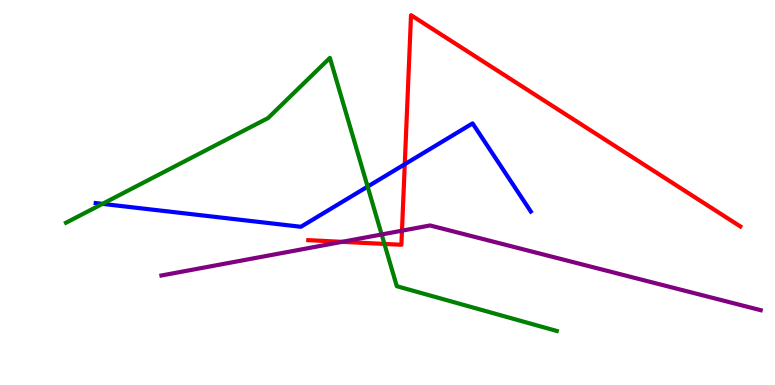[{'lines': ['blue', 'red'], 'intersections': [{'x': 5.22, 'y': 5.73}]}, {'lines': ['green', 'red'], 'intersections': [{'x': 4.96, 'y': 3.66}]}, {'lines': ['purple', 'red'], 'intersections': [{'x': 4.41, 'y': 3.72}, {'x': 5.19, 'y': 4.01}]}, {'lines': ['blue', 'green'], 'intersections': [{'x': 1.32, 'y': 4.7}, {'x': 4.74, 'y': 5.15}]}, {'lines': ['blue', 'purple'], 'intersections': []}, {'lines': ['green', 'purple'], 'intersections': [{'x': 4.92, 'y': 3.91}]}]